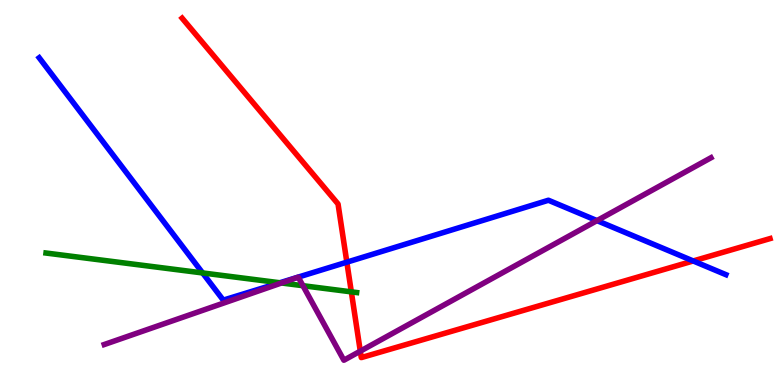[{'lines': ['blue', 'red'], 'intersections': [{'x': 4.48, 'y': 3.19}, {'x': 8.94, 'y': 3.22}]}, {'lines': ['green', 'red'], 'intersections': [{'x': 4.53, 'y': 2.42}]}, {'lines': ['purple', 'red'], 'intersections': [{'x': 4.65, 'y': 0.879}]}, {'lines': ['blue', 'green'], 'intersections': [{'x': 2.61, 'y': 2.91}, {'x': 3.61, 'y': 2.66}]}, {'lines': ['blue', 'purple'], 'intersections': [{'x': 7.7, 'y': 4.27}]}, {'lines': ['green', 'purple'], 'intersections': [{'x': 3.63, 'y': 2.65}, {'x': 3.91, 'y': 2.58}]}]